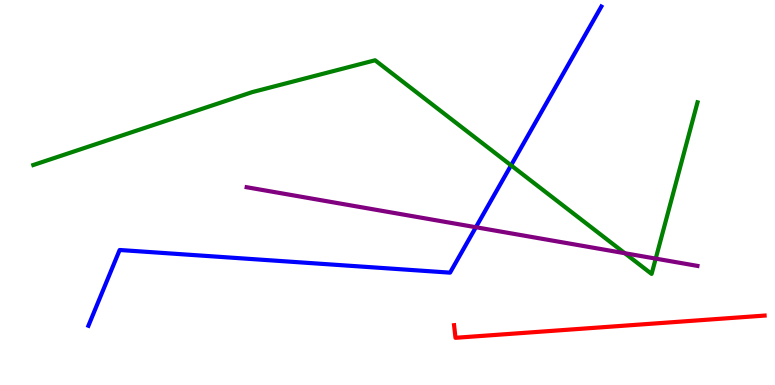[{'lines': ['blue', 'red'], 'intersections': []}, {'lines': ['green', 'red'], 'intersections': []}, {'lines': ['purple', 'red'], 'intersections': []}, {'lines': ['blue', 'green'], 'intersections': [{'x': 6.59, 'y': 5.71}]}, {'lines': ['blue', 'purple'], 'intersections': [{'x': 6.14, 'y': 4.1}]}, {'lines': ['green', 'purple'], 'intersections': [{'x': 8.06, 'y': 3.42}, {'x': 8.46, 'y': 3.28}]}]